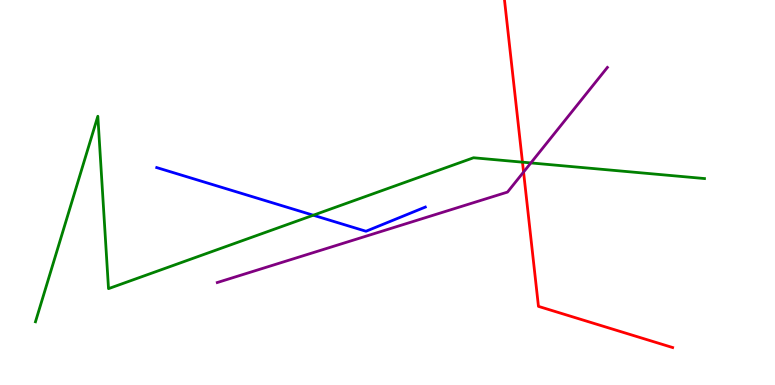[{'lines': ['blue', 'red'], 'intersections': []}, {'lines': ['green', 'red'], 'intersections': [{'x': 6.74, 'y': 5.79}]}, {'lines': ['purple', 'red'], 'intersections': [{'x': 6.76, 'y': 5.53}]}, {'lines': ['blue', 'green'], 'intersections': [{'x': 4.04, 'y': 4.41}]}, {'lines': ['blue', 'purple'], 'intersections': []}, {'lines': ['green', 'purple'], 'intersections': [{'x': 6.85, 'y': 5.77}]}]